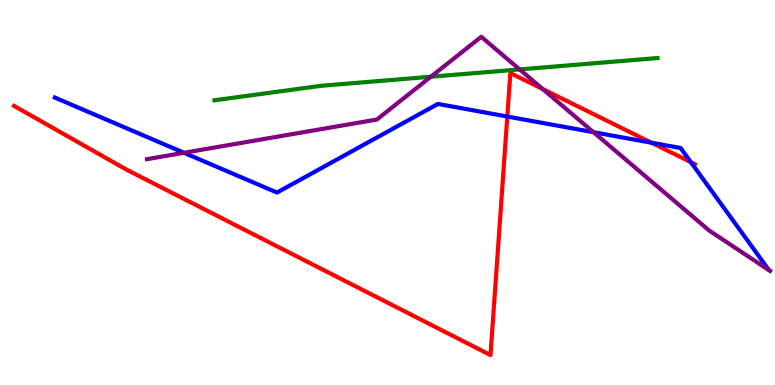[{'lines': ['blue', 'red'], 'intersections': [{'x': 6.55, 'y': 6.97}, {'x': 8.41, 'y': 6.29}, {'x': 8.91, 'y': 5.79}]}, {'lines': ['green', 'red'], 'intersections': []}, {'lines': ['purple', 'red'], 'intersections': [{'x': 7.0, 'y': 7.69}]}, {'lines': ['blue', 'green'], 'intersections': []}, {'lines': ['blue', 'purple'], 'intersections': [{'x': 2.37, 'y': 6.03}, {'x': 7.66, 'y': 6.57}]}, {'lines': ['green', 'purple'], 'intersections': [{'x': 5.56, 'y': 8.01}, {'x': 6.7, 'y': 8.2}]}]